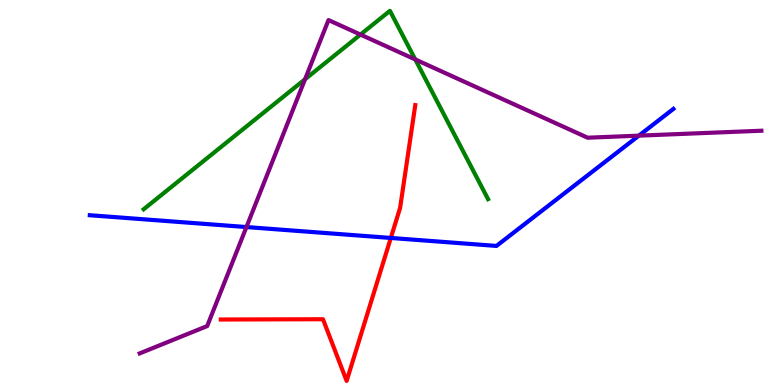[{'lines': ['blue', 'red'], 'intersections': [{'x': 5.04, 'y': 3.82}]}, {'lines': ['green', 'red'], 'intersections': []}, {'lines': ['purple', 'red'], 'intersections': []}, {'lines': ['blue', 'green'], 'intersections': []}, {'lines': ['blue', 'purple'], 'intersections': [{'x': 3.18, 'y': 4.1}, {'x': 8.24, 'y': 6.48}]}, {'lines': ['green', 'purple'], 'intersections': [{'x': 3.94, 'y': 7.94}, {'x': 4.65, 'y': 9.1}, {'x': 5.36, 'y': 8.46}]}]